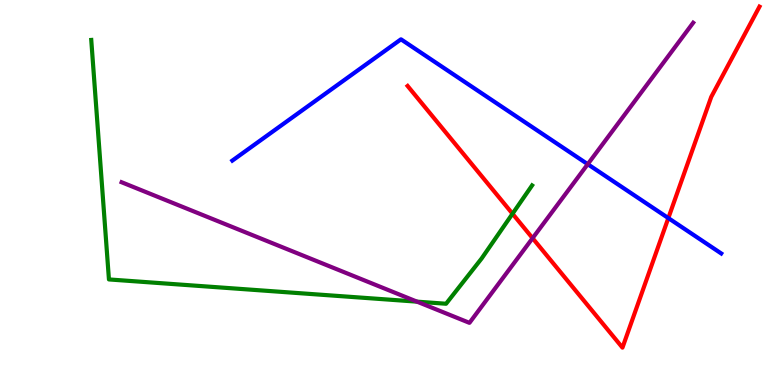[{'lines': ['blue', 'red'], 'intersections': [{'x': 8.62, 'y': 4.34}]}, {'lines': ['green', 'red'], 'intersections': [{'x': 6.61, 'y': 4.45}]}, {'lines': ['purple', 'red'], 'intersections': [{'x': 6.87, 'y': 3.81}]}, {'lines': ['blue', 'green'], 'intersections': []}, {'lines': ['blue', 'purple'], 'intersections': [{'x': 7.58, 'y': 5.74}]}, {'lines': ['green', 'purple'], 'intersections': [{'x': 5.38, 'y': 2.16}]}]